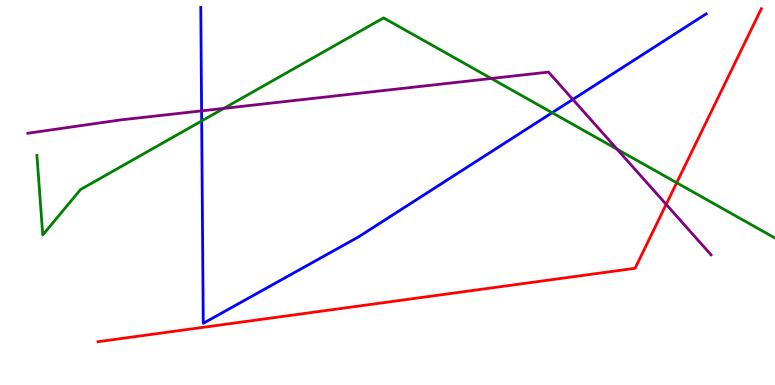[{'lines': ['blue', 'red'], 'intersections': []}, {'lines': ['green', 'red'], 'intersections': [{'x': 8.73, 'y': 5.25}]}, {'lines': ['purple', 'red'], 'intersections': [{'x': 8.6, 'y': 4.69}]}, {'lines': ['blue', 'green'], 'intersections': [{'x': 2.6, 'y': 6.86}, {'x': 7.12, 'y': 7.07}]}, {'lines': ['blue', 'purple'], 'intersections': [{'x': 2.6, 'y': 7.12}, {'x': 7.39, 'y': 7.42}]}, {'lines': ['green', 'purple'], 'intersections': [{'x': 2.89, 'y': 7.18}, {'x': 6.34, 'y': 7.96}, {'x': 7.96, 'y': 6.12}]}]